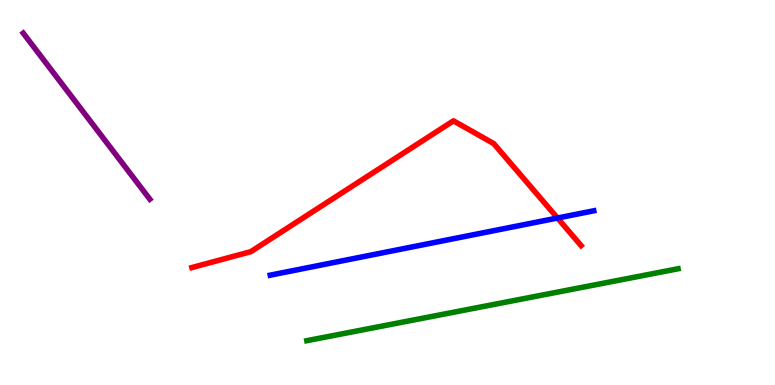[{'lines': ['blue', 'red'], 'intersections': [{'x': 7.19, 'y': 4.34}]}, {'lines': ['green', 'red'], 'intersections': []}, {'lines': ['purple', 'red'], 'intersections': []}, {'lines': ['blue', 'green'], 'intersections': []}, {'lines': ['blue', 'purple'], 'intersections': []}, {'lines': ['green', 'purple'], 'intersections': []}]